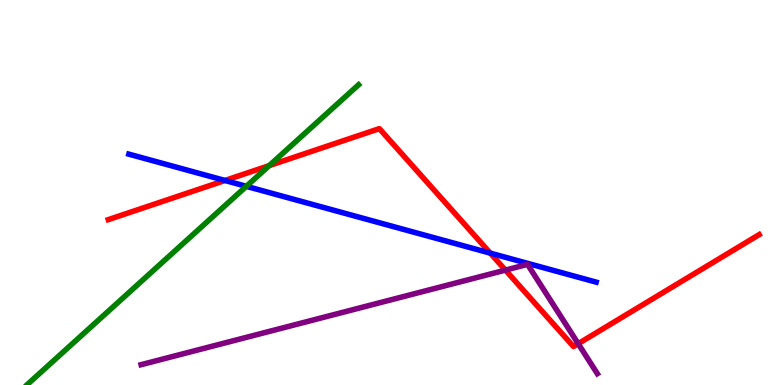[{'lines': ['blue', 'red'], 'intersections': [{'x': 2.9, 'y': 5.31}, {'x': 6.33, 'y': 3.43}]}, {'lines': ['green', 'red'], 'intersections': [{'x': 3.47, 'y': 5.7}]}, {'lines': ['purple', 'red'], 'intersections': [{'x': 6.52, 'y': 2.98}, {'x': 7.46, 'y': 1.07}]}, {'lines': ['blue', 'green'], 'intersections': [{'x': 3.18, 'y': 5.16}]}, {'lines': ['blue', 'purple'], 'intersections': []}, {'lines': ['green', 'purple'], 'intersections': []}]